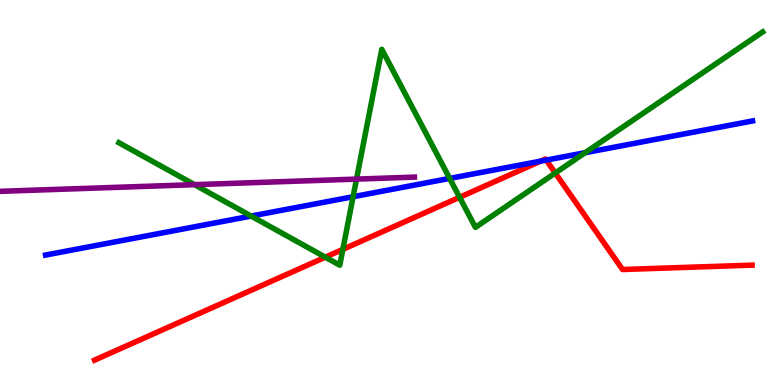[{'lines': ['blue', 'red'], 'intersections': [{'x': 6.97, 'y': 5.81}, {'x': 7.05, 'y': 5.84}]}, {'lines': ['green', 'red'], 'intersections': [{'x': 4.2, 'y': 3.32}, {'x': 4.42, 'y': 3.52}, {'x': 5.93, 'y': 4.88}, {'x': 7.16, 'y': 5.51}]}, {'lines': ['purple', 'red'], 'intersections': []}, {'lines': ['blue', 'green'], 'intersections': [{'x': 3.24, 'y': 4.39}, {'x': 4.56, 'y': 4.89}, {'x': 5.8, 'y': 5.37}, {'x': 7.55, 'y': 6.03}]}, {'lines': ['blue', 'purple'], 'intersections': []}, {'lines': ['green', 'purple'], 'intersections': [{'x': 2.51, 'y': 5.2}, {'x': 4.6, 'y': 5.35}]}]